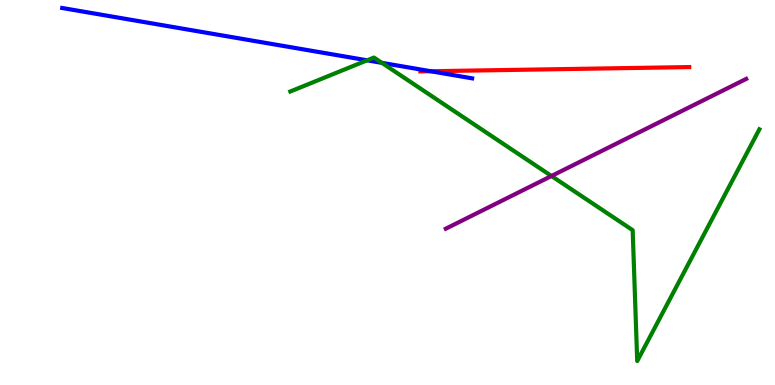[{'lines': ['blue', 'red'], 'intersections': [{'x': 5.56, 'y': 8.15}]}, {'lines': ['green', 'red'], 'intersections': []}, {'lines': ['purple', 'red'], 'intersections': []}, {'lines': ['blue', 'green'], 'intersections': [{'x': 4.74, 'y': 8.43}, {'x': 4.93, 'y': 8.37}]}, {'lines': ['blue', 'purple'], 'intersections': []}, {'lines': ['green', 'purple'], 'intersections': [{'x': 7.12, 'y': 5.43}]}]